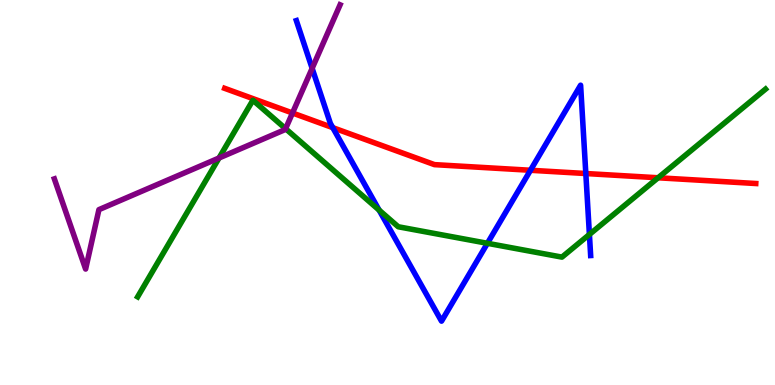[{'lines': ['blue', 'red'], 'intersections': [{'x': 4.29, 'y': 6.68}, {'x': 6.84, 'y': 5.58}, {'x': 7.56, 'y': 5.49}]}, {'lines': ['green', 'red'], 'intersections': [{'x': 8.49, 'y': 5.38}]}, {'lines': ['purple', 'red'], 'intersections': [{'x': 3.77, 'y': 7.06}]}, {'lines': ['blue', 'green'], 'intersections': [{'x': 4.89, 'y': 4.54}, {'x': 6.29, 'y': 3.68}, {'x': 7.61, 'y': 3.91}]}, {'lines': ['blue', 'purple'], 'intersections': [{'x': 4.03, 'y': 8.23}]}, {'lines': ['green', 'purple'], 'intersections': [{'x': 2.83, 'y': 5.9}, {'x': 3.69, 'y': 6.66}]}]